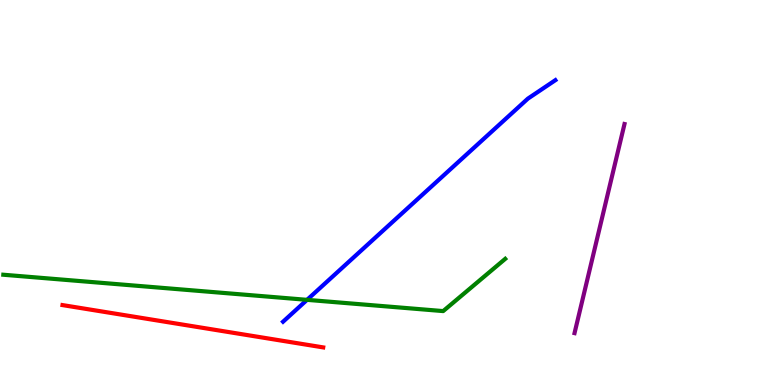[{'lines': ['blue', 'red'], 'intersections': []}, {'lines': ['green', 'red'], 'intersections': []}, {'lines': ['purple', 'red'], 'intersections': []}, {'lines': ['blue', 'green'], 'intersections': [{'x': 3.96, 'y': 2.21}]}, {'lines': ['blue', 'purple'], 'intersections': []}, {'lines': ['green', 'purple'], 'intersections': []}]